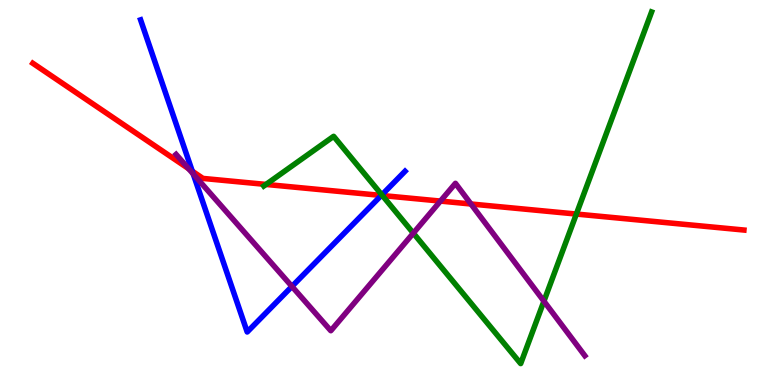[{'lines': ['blue', 'red'], 'intersections': [{'x': 2.48, 'y': 5.55}, {'x': 4.92, 'y': 4.92}]}, {'lines': ['green', 'red'], 'intersections': [{'x': 3.43, 'y': 5.21}, {'x': 4.93, 'y': 4.92}, {'x': 7.44, 'y': 4.44}]}, {'lines': ['purple', 'red'], 'intersections': [{'x': 2.43, 'y': 5.62}, {'x': 5.68, 'y': 4.78}, {'x': 6.08, 'y': 4.7}]}, {'lines': ['blue', 'green'], 'intersections': [{'x': 4.93, 'y': 4.94}]}, {'lines': ['blue', 'purple'], 'intersections': [{'x': 2.49, 'y': 5.48}, {'x': 3.77, 'y': 2.56}]}, {'lines': ['green', 'purple'], 'intersections': [{'x': 5.33, 'y': 3.94}, {'x': 7.02, 'y': 2.18}]}]